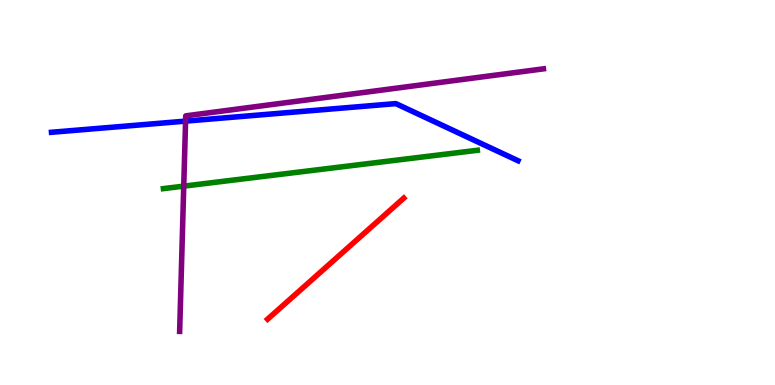[{'lines': ['blue', 'red'], 'intersections': []}, {'lines': ['green', 'red'], 'intersections': []}, {'lines': ['purple', 'red'], 'intersections': []}, {'lines': ['blue', 'green'], 'intersections': []}, {'lines': ['blue', 'purple'], 'intersections': [{'x': 2.39, 'y': 6.85}]}, {'lines': ['green', 'purple'], 'intersections': [{'x': 2.37, 'y': 5.17}]}]